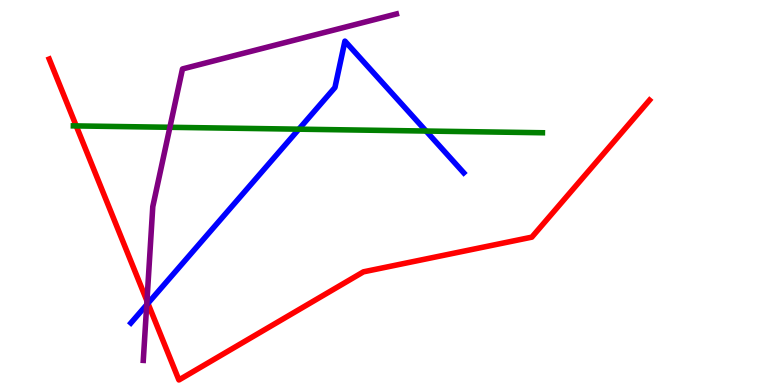[{'lines': ['blue', 'red'], 'intersections': [{'x': 1.91, 'y': 2.12}]}, {'lines': ['green', 'red'], 'intersections': [{'x': 0.984, 'y': 6.73}]}, {'lines': ['purple', 'red'], 'intersections': [{'x': 1.9, 'y': 2.18}]}, {'lines': ['blue', 'green'], 'intersections': [{'x': 3.86, 'y': 6.64}, {'x': 5.5, 'y': 6.6}]}, {'lines': ['blue', 'purple'], 'intersections': [{'x': 1.89, 'y': 2.08}]}, {'lines': ['green', 'purple'], 'intersections': [{'x': 2.19, 'y': 6.69}]}]